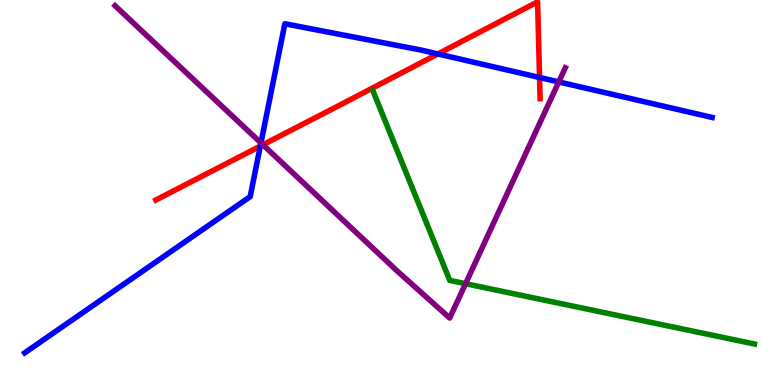[{'lines': ['blue', 'red'], 'intersections': [{'x': 3.36, 'y': 6.2}, {'x': 5.65, 'y': 8.6}, {'x': 6.96, 'y': 7.99}]}, {'lines': ['green', 'red'], 'intersections': []}, {'lines': ['purple', 'red'], 'intersections': [{'x': 3.39, 'y': 6.24}]}, {'lines': ['blue', 'green'], 'intersections': []}, {'lines': ['blue', 'purple'], 'intersections': [{'x': 3.37, 'y': 6.29}, {'x': 7.21, 'y': 7.87}]}, {'lines': ['green', 'purple'], 'intersections': [{'x': 6.01, 'y': 2.63}]}]